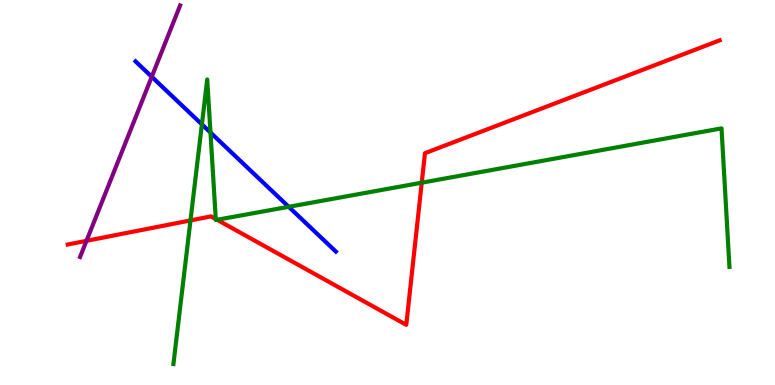[{'lines': ['blue', 'red'], 'intersections': []}, {'lines': ['green', 'red'], 'intersections': [{'x': 2.46, 'y': 4.27}, {'x': 2.78, 'y': 4.31}, {'x': 2.8, 'y': 4.29}, {'x': 5.44, 'y': 5.25}]}, {'lines': ['purple', 'red'], 'intersections': [{'x': 1.12, 'y': 3.74}]}, {'lines': ['blue', 'green'], 'intersections': [{'x': 2.61, 'y': 6.77}, {'x': 2.72, 'y': 6.56}, {'x': 3.73, 'y': 4.63}]}, {'lines': ['blue', 'purple'], 'intersections': [{'x': 1.96, 'y': 8.01}]}, {'lines': ['green', 'purple'], 'intersections': []}]